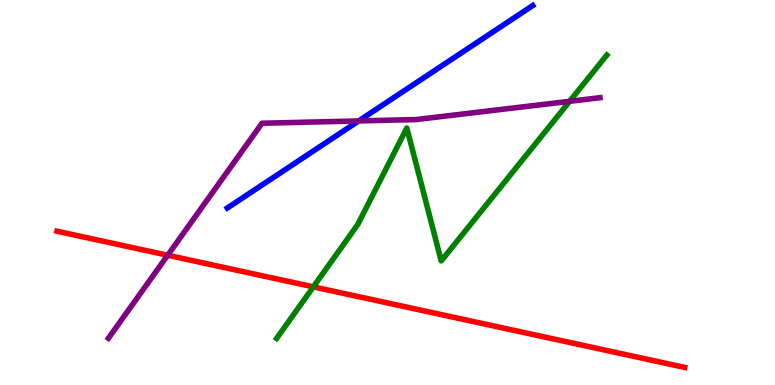[{'lines': ['blue', 'red'], 'intersections': []}, {'lines': ['green', 'red'], 'intersections': [{'x': 4.04, 'y': 2.55}]}, {'lines': ['purple', 'red'], 'intersections': [{'x': 2.16, 'y': 3.37}]}, {'lines': ['blue', 'green'], 'intersections': []}, {'lines': ['blue', 'purple'], 'intersections': [{'x': 4.63, 'y': 6.86}]}, {'lines': ['green', 'purple'], 'intersections': [{'x': 7.35, 'y': 7.37}]}]